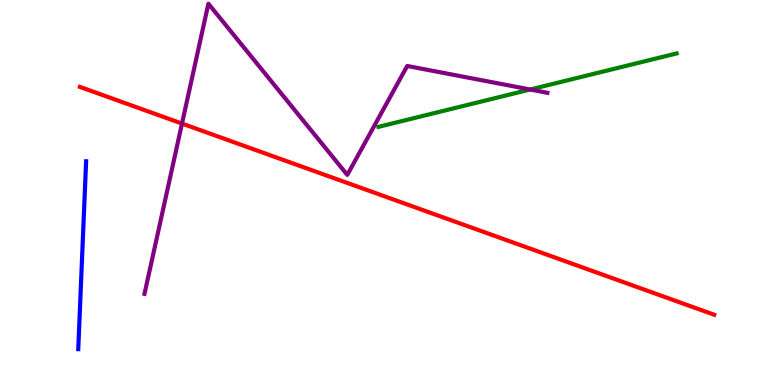[{'lines': ['blue', 'red'], 'intersections': []}, {'lines': ['green', 'red'], 'intersections': []}, {'lines': ['purple', 'red'], 'intersections': [{'x': 2.35, 'y': 6.79}]}, {'lines': ['blue', 'green'], 'intersections': []}, {'lines': ['blue', 'purple'], 'intersections': []}, {'lines': ['green', 'purple'], 'intersections': [{'x': 6.84, 'y': 7.68}]}]